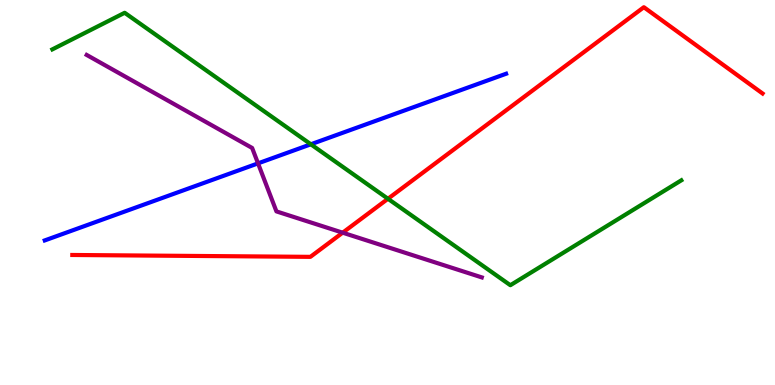[{'lines': ['blue', 'red'], 'intersections': []}, {'lines': ['green', 'red'], 'intersections': [{'x': 5.01, 'y': 4.84}]}, {'lines': ['purple', 'red'], 'intersections': [{'x': 4.42, 'y': 3.96}]}, {'lines': ['blue', 'green'], 'intersections': [{'x': 4.01, 'y': 6.25}]}, {'lines': ['blue', 'purple'], 'intersections': [{'x': 3.33, 'y': 5.76}]}, {'lines': ['green', 'purple'], 'intersections': []}]